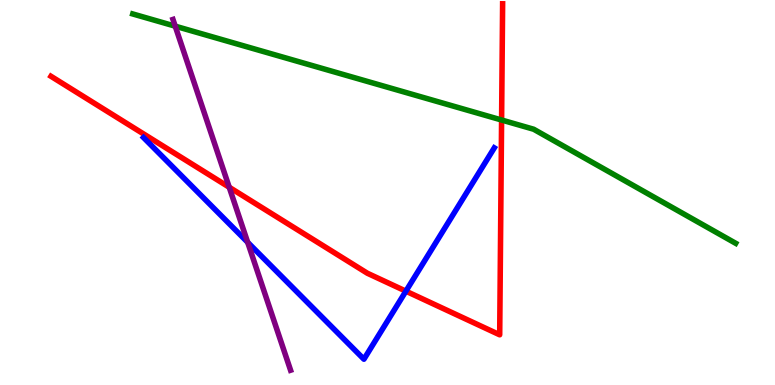[{'lines': ['blue', 'red'], 'intersections': [{'x': 5.24, 'y': 2.44}]}, {'lines': ['green', 'red'], 'intersections': [{'x': 6.47, 'y': 6.88}]}, {'lines': ['purple', 'red'], 'intersections': [{'x': 2.96, 'y': 5.14}]}, {'lines': ['blue', 'green'], 'intersections': []}, {'lines': ['blue', 'purple'], 'intersections': [{'x': 3.2, 'y': 3.71}]}, {'lines': ['green', 'purple'], 'intersections': [{'x': 2.26, 'y': 9.32}]}]